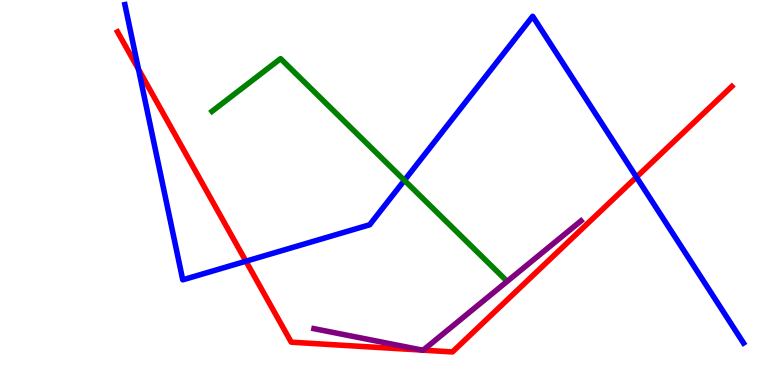[{'lines': ['blue', 'red'], 'intersections': [{'x': 1.79, 'y': 8.2}, {'x': 3.17, 'y': 3.22}, {'x': 8.21, 'y': 5.4}]}, {'lines': ['green', 'red'], 'intersections': []}, {'lines': ['purple', 'red'], 'intersections': [{'x': 5.45, 'y': 0.906}, {'x': 5.46, 'y': 0.905}]}, {'lines': ['blue', 'green'], 'intersections': [{'x': 5.22, 'y': 5.32}]}, {'lines': ['blue', 'purple'], 'intersections': []}, {'lines': ['green', 'purple'], 'intersections': []}]